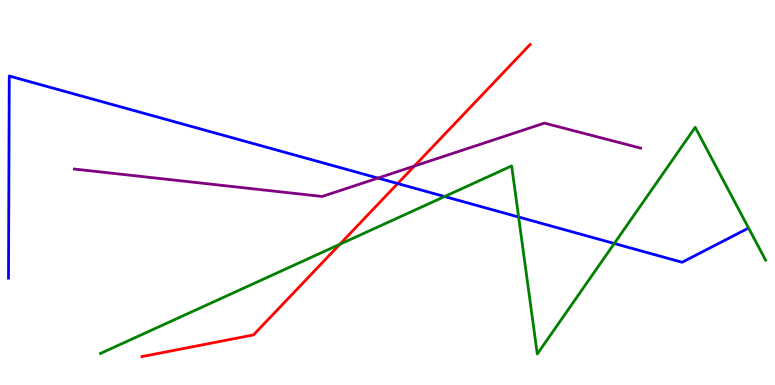[{'lines': ['blue', 'red'], 'intersections': [{'x': 5.13, 'y': 5.23}]}, {'lines': ['green', 'red'], 'intersections': [{'x': 4.38, 'y': 3.65}]}, {'lines': ['purple', 'red'], 'intersections': [{'x': 5.35, 'y': 5.69}]}, {'lines': ['blue', 'green'], 'intersections': [{'x': 5.74, 'y': 4.9}, {'x': 6.69, 'y': 4.36}, {'x': 7.93, 'y': 3.68}]}, {'lines': ['blue', 'purple'], 'intersections': [{'x': 4.88, 'y': 5.37}]}, {'lines': ['green', 'purple'], 'intersections': []}]